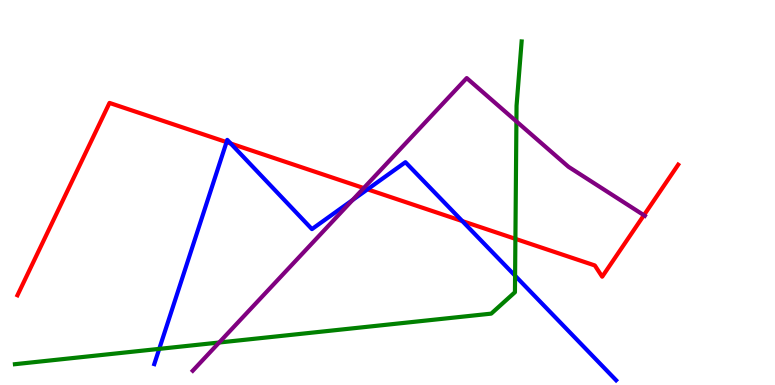[{'lines': ['blue', 'red'], 'intersections': [{'x': 2.92, 'y': 6.31}, {'x': 2.98, 'y': 6.27}, {'x': 4.74, 'y': 5.08}, {'x': 5.97, 'y': 4.26}]}, {'lines': ['green', 'red'], 'intersections': [{'x': 6.65, 'y': 3.8}]}, {'lines': ['purple', 'red'], 'intersections': [{'x': 4.69, 'y': 5.12}, {'x': 8.31, 'y': 4.41}]}, {'lines': ['blue', 'green'], 'intersections': [{'x': 2.05, 'y': 0.938}, {'x': 6.65, 'y': 2.84}]}, {'lines': ['blue', 'purple'], 'intersections': [{'x': 4.55, 'y': 4.8}]}, {'lines': ['green', 'purple'], 'intersections': [{'x': 2.83, 'y': 1.1}, {'x': 6.66, 'y': 6.85}]}]